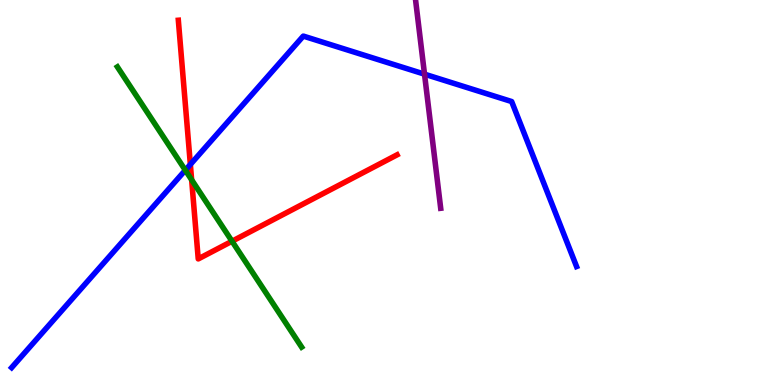[{'lines': ['blue', 'red'], 'intersections': [{'x': 2.46, 'y': 5.73}]}, {'lines': ['green', 'red'], 'intersections': [{'x': 2.47, 'y': 5.33}, {'x': 2.99, 'y': 3.73}]}, {'lines': ['purple', 'red'], 'intersections': []}, {'lines': ['blue', 'green'], 'intersections': [{'x': 2.39, 'y': 5.58}]}, {'lines': ['blue', 'purple'], 'intersections': [{'x': 5.48, 'y': 8.07}]}, {'lines': ['green', 'purple'], 'intersections': []}]